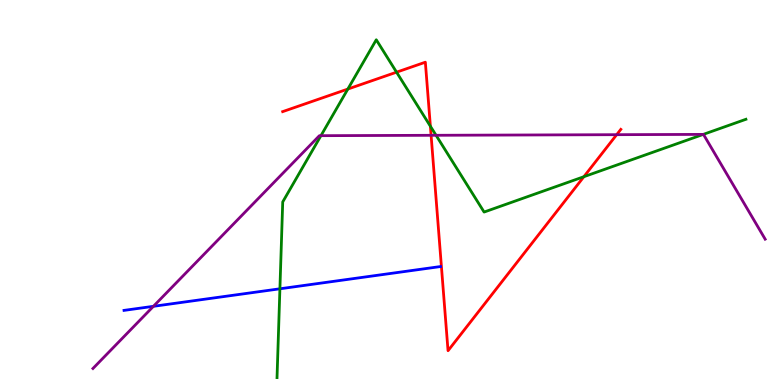[{'lines': ['blue', 'red'], 'intersections': []}, {'lines': ['green', 'red'], 'intersections': [{'x': 4.49, 'y': 7.69}, {'x': 5.12, 'y': 8.13}, {'x': 5.55, 'y': 6.72}, {'x': 7.53, 'y': 5.41}]}, {'lines': ['purple', 'red'], 'intersections': [{'x': 5.56, 'y': 6.49}, {'x': 7.96, 'y': 6.5}]}, {'lines': ['blue', 'green'], 'intersections': [{'x': 3.61, 'y': 2.5}]}, {'lines': ['blue', 'purple'], 'intersections': [{'x': 1.98, 'y': 2.04}]}, {'lines': ['green', 'purple'], 'intersections': [{'x': 4.14, 'y': 6.48}, {'x': 5.63, 'y': 6.49}, {'x': 9.07, 'y': 6.51}]}]